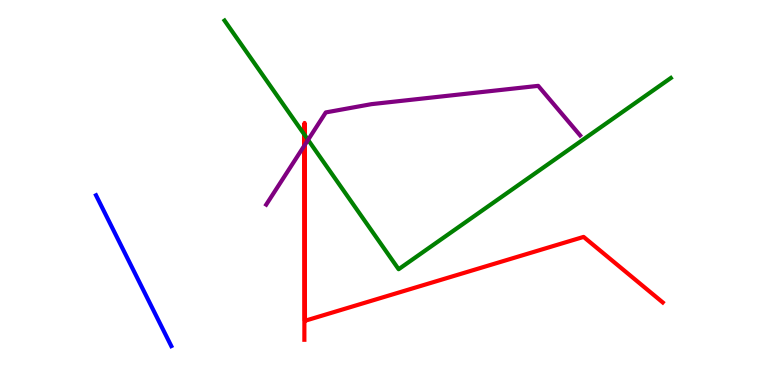[{'lines': ['blue', 'red'], 'intersections': []}, {'lines': ['green', 'red'], 'intersections': [{'x': 3.93, 'y': 6.5}, {'x': 3.93, 'y': 6.5}]}, {'lines': ['purple', 'red'], 'intersections': [{'x': 3.93, 'y': 6.23}, {'x': 3.93, 'y': 6.23}]}, {'lines': ['blue', 'green'], 'intersections': []}, {'lines': ['blue', 'purple'], 'intersections': []}, {'lines': ['green', 'purple'], 'intersections': [{'x': 3.98, 'y': 6.37}]}]